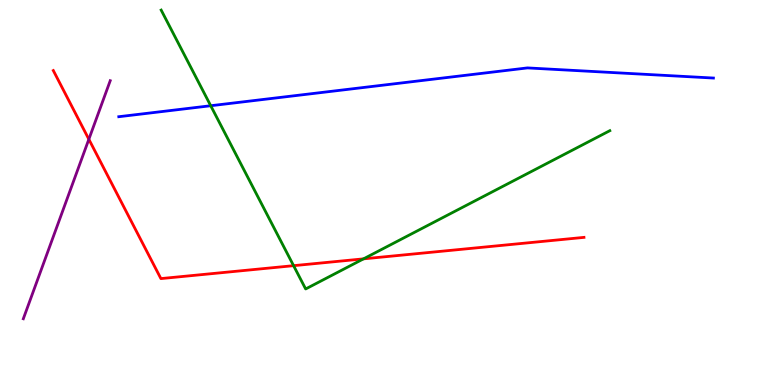[{'lines': ['blue', 'red'], 'intersections': []}, {'lines': ['green', 'red'], 'intersections': [{'x': 3.79, 'y': 3.1}, {'x': 4.69, 'y': 3.28}]}, {'lines': ['purple', 'red'], 'intersections': [{'x': 1.15, 'y': 6.38}]}, {'lines': ['blue', 'green'], 'intersections': [{'x': 2.72, 'y': 7.25}]}, {'lines': ['blue', 'purple'], 'intersections': []}, {'lines': ['green', 'purple'], 'intersections': []}]